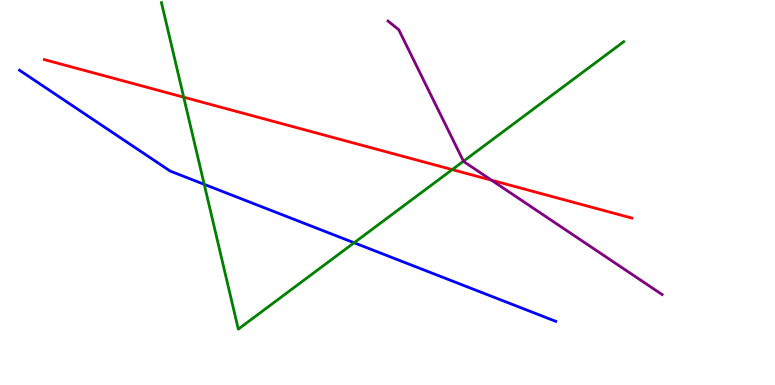[{'lines': ['blue', 'red'], 'intersections': []}, {'lines': ['green', 'red'], 'intersections': [{'x': 2.37, 'y': 7.48}, {'x': 5.83, 'y': 5.59}]}, {'lines': ['purple', 'red'], 'intersections': [{'x': 6.34, 'y': 5.32}]}, {'lines': ['blue', 'green'], 'intersections': [{'x': 2.64, 'y': 5.21}, {'x': 4.57, 'y': 3.69}]}, {'lines': ['blue', 'purple'], 'intersections': []}, {'lines': ['green', 'purple'], 'intersections': [{'x': 5.98, 'y': 5.81}]}]